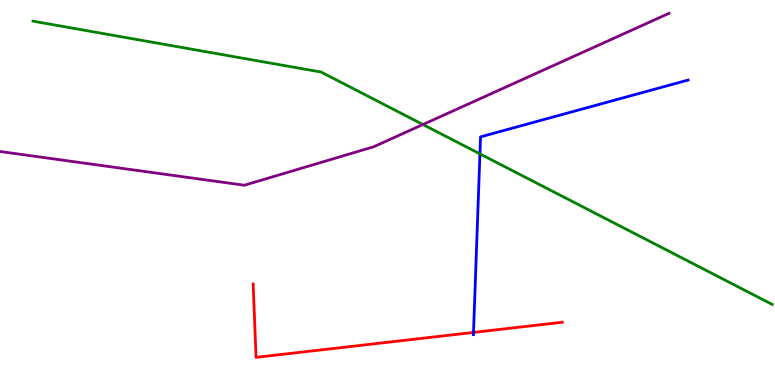[{'lines': ['blue', 'red'], 'intersections': [{'x': 6.11, 'y': 1.37}]}, {'lines': ['green', 'red'], 'intersections': []}, {'lines': ['purple', 'red'], 'intersections': []}, {'lines': ['blue', 'green'], 'intersections': [{'x': 6.19, 'y': 6.0}]}, {'lines': ['blue', 'purple'], 'intersections': []}, {'lines': ['green', 'purple'], 'intersections': [{'x': 5.46, 'y': 6.77}]}]